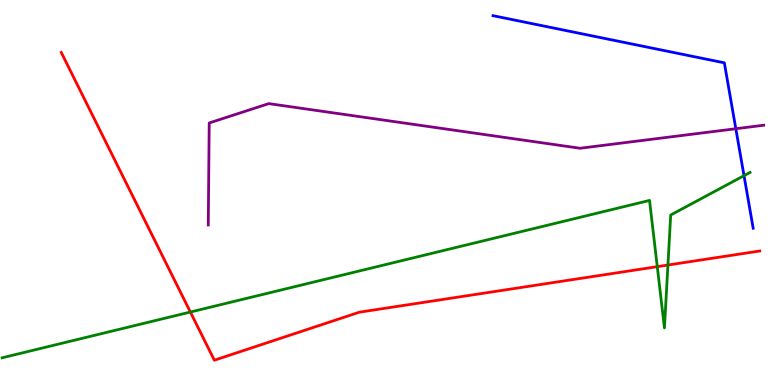[{'lines': ['blue', 'red'], 'intersections': []}, {'lines': ['green', 'red'], 'intersections': [{'x': 2.46, 'y': 1.9}, {'x': 8.48, 'y': 3.07}, {'x': 8.62, 'y': 3.12}]}, {'lines': ['purple', 'red'], 'intersections': []}, {'lines': ['blue', 'green'], 'intersections': [{'x': 9.6, 'y': 5.44}]}, {'lines': ['blue', 'purple'], 'intersections': [{'x': 9.49, 'y': 6.66}]}, {'lines': ['green', 'purple'], 'intersections': []}]